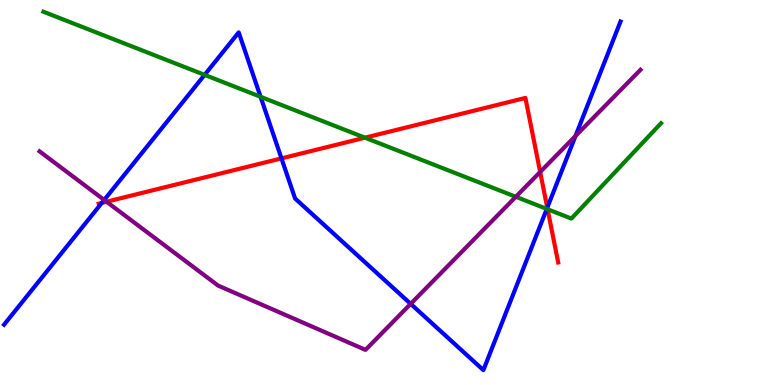[{'lines': ['blue', 'red'], 'intersections': [{'x': 1.31, 'y': 4.73}, {'x': 3.63, 'y': 5.89}, {'x': 7.06, 'y': 4.61}]}, {'lines': ['green', 'red'], 'intersections': [{'x': 4.71, 'y': 6.42}, {'x': 7.07, 'y': 4.57}]}, {'lines': ['purple', 'red'], 'intersections': [{'x': 1.37, 'y': 4.76}, {'x': 6.97, 'y': 5.53}]}, {'lines': ['blue', 'green'], 'intersections': [{'x': 2.64, 'y': 8.06}, {'x': 3.36, 'y': 7.49}, {'x': 7.06, 'y': 4.57}]}, {'lines': ['blue', 'purple'], 'intersections': [{'x': 1.34, 'y': 4.81}, {'x': 5.3, 'y': 2.11}, {'x': 7.43, 'y': 6.47}]}, {'lines': ['green', 'purple'], 'intersections': [{'x': 6.66, 'y': 4.89}]}]